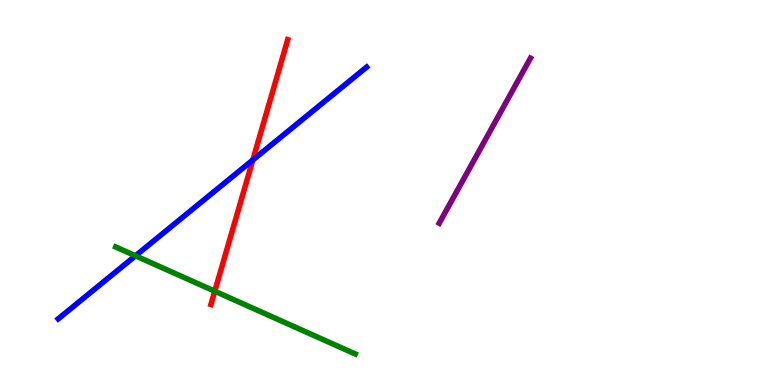[{'lines': ['blue', 'red'], 'intersections': [{'x': 3.26, 'y': 5.84}]}, {'lines': ['green', 'red'], 'intersections': [{'x': 2.77, 'y': 2.44}]}, {'lines': ['purple', 'red'], 'intersections': []}, {'lines': ['blue', 'green'], 'intersections': [{'x': 1.75, 'y': 3.36}]}, {'lines': ['blue', 'purple'], 'intersections': []}, {'lines': ['green', 'purple'], 'intersections': []}]